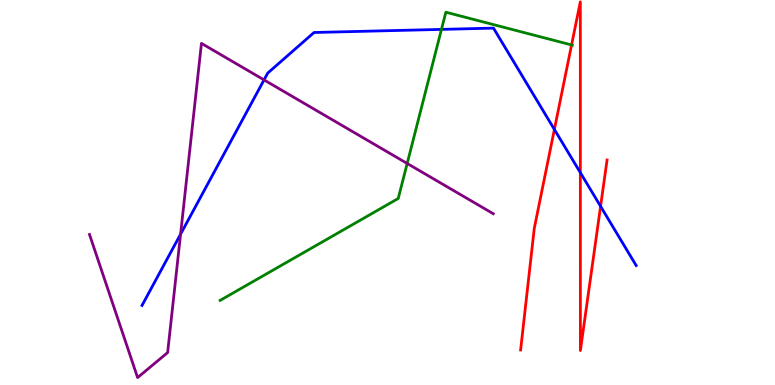[{'lines': ['blue', 'red'], 'intersections': [{'x': 7.15, 'y': 6.64}, {'x': 7.49, 'y': 5.52}, {'x': 7.75, 'y': 4.64}]}, {'lines': ['green', 'red'], 'intersections': [{'x': 7.38, 'y': 8.83}]}, {'lines': ['purple', 'red'], 'intersections': []}, {'lines': ['blue', 'green'], 'intersections': [{'x': 5.7, 'y': 9.24}]}, {'lines': ['blue', 'purple'], 'intersections': [{'x': 2.33, 'y': 3.92}, {'x': 3.41, 'y': 7.92}]}, {'lines': ['green', 'purple'], 'intersections': [{'x': 5.25, 'y': 5.75}]}]